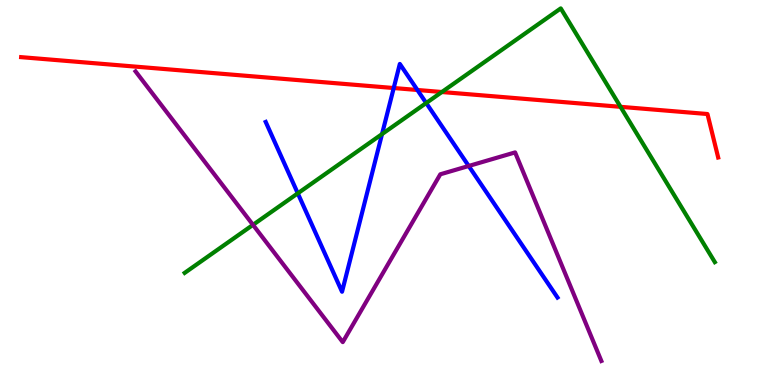[{'lines': ['blue', 'red'], 'intersections': [{'x': 5.08, 'y': 7.71}, {'x': 5.39, 'y': 7.66}]}, {'lines': ['green', 'red'], 'intersections': [{'x': 5.7, 'y': 7.61}, {'x': 8.01, 'y': 7.23}]}, {'lines': ['purple', 'red'], 'intersections': []}, {'lines': ['blue', 'green'], 'intersections': [{'x': 3.84, 'y': 4.98}, {'x': 4.93, 'y': 6.52}, {'x': 5.5, 'y': 7.32}]}, {'lines': ['blue', 'purple'], 'intersections': [{'x': 6.05, 'y': 5.69}]}, {'lines': ['green', 'purple'], 'intersections': [{'x': 3.26, 'y': 4.16}]}]